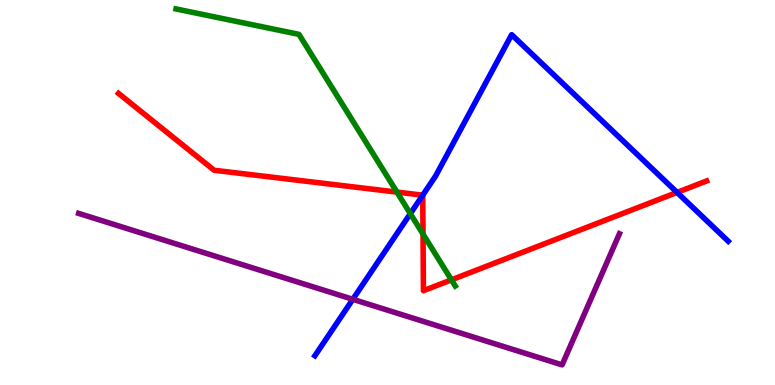[{'lines': ['blue', 'red'], 'intersections': [{'x': 5.45, 'y': 4.93}, {'x': 8.74, 'y': 5.0}]}, {'lines': ['green', 'red'], 'intersections': [{'x': 5.12, 'y': 5.01}, {'x': 5.46, 'y': 3.92}, {'x': 5.83, 'y': 2.73}]}, {'lines': ['purple', 'red'], 'intersections': []}, {'lines': ['blue', 'green'], 'intersections': [{'x': 5.29, 'y': 4.45}]}, {'lines': ['blue', 'purple'], 'intersections': [{'x': 4.55, 'y': 2.23}]}, {'lines': ['green', 'purple'], 'intersections': []}]